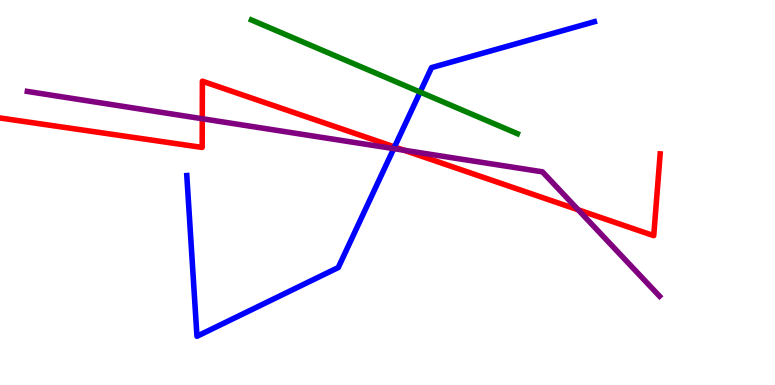[{'lines': ['blue', 'red'], 'intersections': [{'x': 5.09, 'y': 6.18}]}, {'lines': ['green', 'red'], 'intersections': []}, {'lines': ['purple', 'red'], 'intersections': [{'x': 2.61, 'y': 6.92}, {'x': 5.21, 'y': 6.1}, {'x': 7.46, 'y': 4.55}]}, {'lines': ['blue', 'green'], 'intersections': [{'x': 5.42, 'y': 7.61}]}, {'lines': ['blue', 'purple'], 'intersections': [{'x': 5.08, 'y': 6.14}]}, {'lines': ['green', 'purple'], 'intersections': []}]